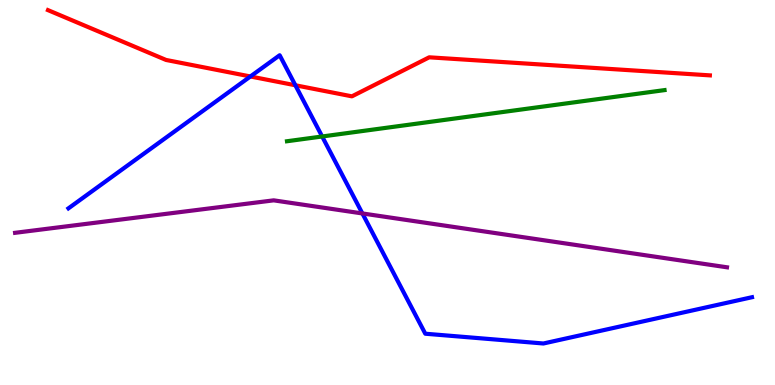[{'lines': ['blue', 'red'], 'intersections': [{'x': 3.23, 'y': 8.01}, {'x': 3.81, 'y': 7.79}]}, {'lines': ['green', 'red'], 'intersections': []}, {'lines': ['purple', 'red'], 'intersections': []}, {'lines': ['blue', 'green'], 'intersections': [{'x': 4.16, 'y': 6.45}]}, {'lines': ['blue', 'purple'], 'intersections': [{'x': 4.68, 'y': 4.46}]}, {'lines': ['green', 'purple'], 'intersections': []}]